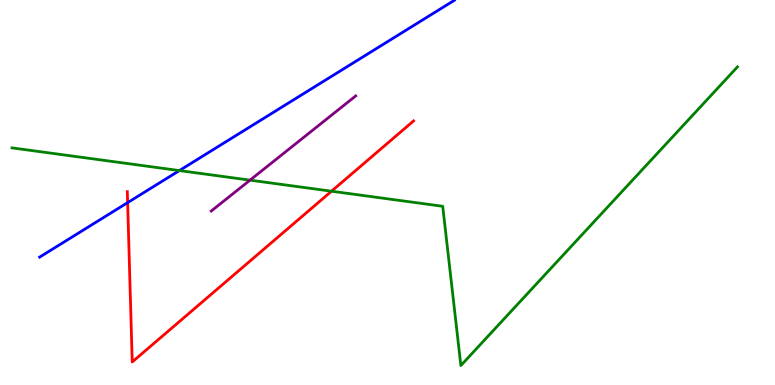[{'lines': ['blue', 'red'], 'intersections': [{'x': 1.65, 'y': 4.74}]}, {'lines': ['green', 'red'], 'intersections': [{'x': 4.28, 'y': 5.03}]}, {'lines': ['purple', 'red'], 'intersections': []}, {'lines': ['blue', 'green'], 'intersections': [{'x': 2.31, 'y': 5.57}]}, {'lines': ['blue', 'purple'], 'intersections': []}, {'lines': ['green', 'purple'], 'intersections': [{'x': 3.23, 'y': 5.32}]}]